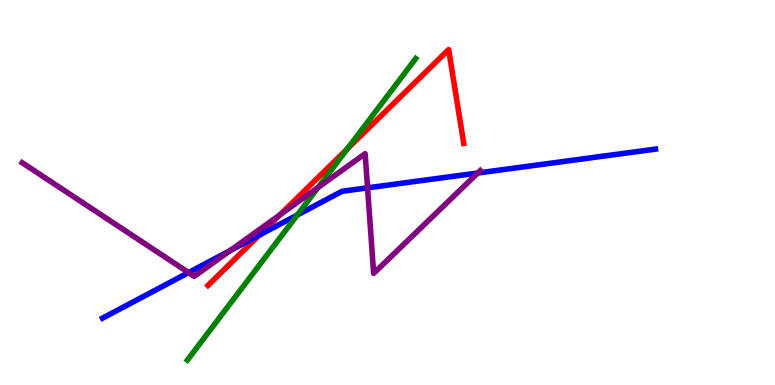[{'lines': ['blue', 'red'], 'intersections': [{'x': 3.35, 'y': 3.89}]}, {'lines': ['green', 'red'], 'intersections': [{'x': 4.48, 'y': 6.14}]}, {'lines': ['purple', 'red'], 'intersections': [{'x': 3.61, 'y': 4.42}]}, {'lines': ['blue', 'green'], 'intersections': [{'x': 3.84, 'y': 4.42}]}, {'lines': ['blue', 'purple'], 'intersections': [{'x': 2.43, 'y': 2.92}, {'x': 2.97, 'y': 3.49}, {'x': 4.74, 'y': 5.12}, {'x': 6.16, 'y': 5.51}]}, {'lines': ['green', 'purple'], 'intersections': [{'x': 4.11, 'y': 5.13}]}]